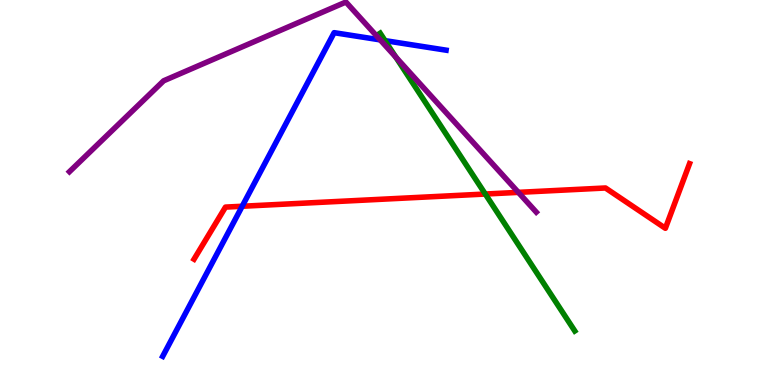[{'lines': ['blue', 'red'], 'intersections': [{'x': 3.13, 'y': 4.64}]}, {'lines': ['green', 'red'], 'intersections': [{'x': 6.26, 'y': 4.96}]}, {'lines': ['purple', 'red'], 'intersections': [{'x': 6.69, 'y': 5.0}]}, {'lines': ['blue', 'green'], 'intersections': [{'x': 4.97, 'y': 8.94}]}, {'lines': ['blue', 'purple'], 'intersections': [{'x': 4.91, 'y': 8.96}]}, {'lines': ['green', 'purple'], 'intersections': [{'x': 5.11, 'y': 8.52}]}]